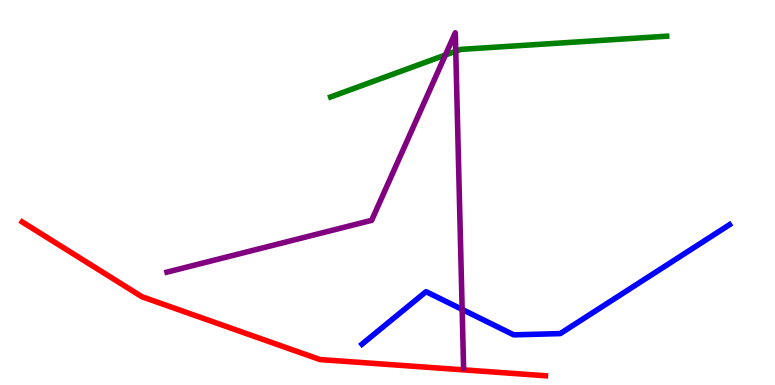[{'lines': ['blue', 'red'], 'intersections': []}, {'lines': ['green', 'red'], 'intersections': []}, {'lines': ['purple', 'red'], 'intersections': []}, {'lines': ['blue', 'green'], 'intersections': []}, {'lines': ['blue', 'purple'], 'intersections': [{'x': 5.96, 'y': 1.96}]}, {'lines': ['green', 'purple'], 'intersections': [{'x': 5.75, 'y': 8.57}, {'x': 5.88, 'y': 8.67}]}]